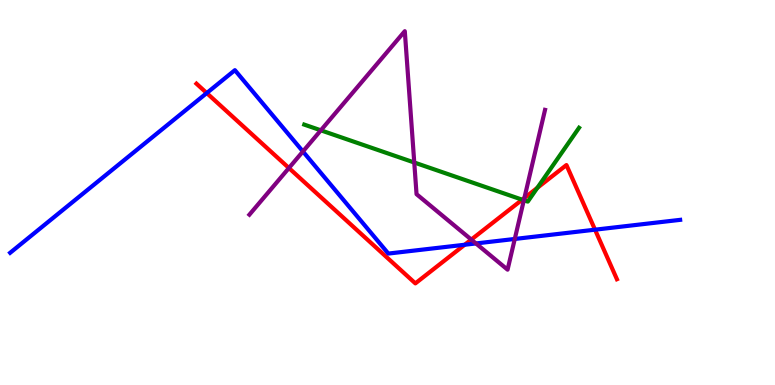[{'lines': ['blue', 'red'], 'intersections': [{'x': 2.67, 'y': 7.58}, {'x': 6.0, 'y': 3.64}, {'x': 7.68, 'y': 4.03}]}, {'lines': ['green', 'red'], 'intersections': [{'x': 6.74, 'y': 4.81}, {'x': 6.93, 'y': 5.12}]}, {'lines': ['purple', 'red'], 'intersections': [{'x': 3.73, 'y': 5.64}, {'x': 6.08, 'y': 3.78}, {'x': 6.77, 'y': 4.86}]}, {'lines': ['blue', 'green'], 'intersections': []}, {'lines': ['blue', 'purple'], 'intersections': [{'x': 3.91, 'y': 6.07}, {'x': 6.14, 'y': 3.68}, {'x': 6.64, 'y': 3.79}]}, {'lines': ['green', 'purple'], 'intersections': [{'x': 4.14, 'y': 6.62}, {'x': 5.35, 'y': 5.78}, {'x': 6.76, 'y': 4.8}]}]